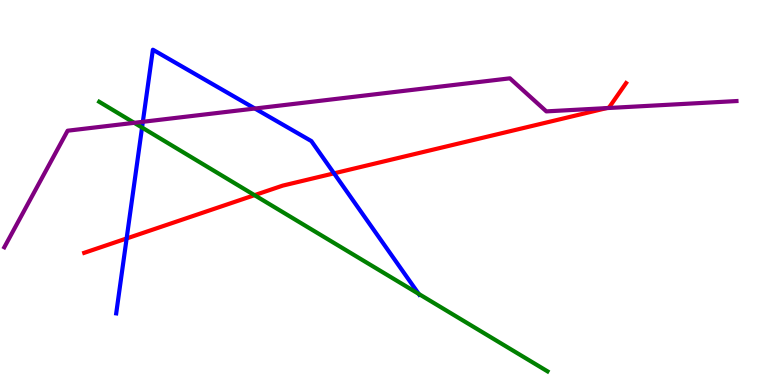[{'lines': ['blue', 'red'], 'intersections': [{'x': 1.63, 'y': 3.81}, {'x': 4.31, 'y': 5.5}]}, {'lines': ['green', 'red'], 'intersections': [{'x': 3.28, 'y': 4.93}]}, {'lines': ['purple', 'red'], 'intersections': [{'x': 7.83, 'y': 7.19}]}, {'lines': ['blue', 'green'], 'intersections': [{'x': 1.83, 'y': 6.69}, {'x': 5.4, 'y': 2.37}]}, {'lines': ['blue', 'purple'], 'intersections': [{'x': 1.84, 'y': 6.84}, {'x': 3.29, 'y': 7.18}]}, {'lines': ['green', 'purple'], 'intersections': [{'x': 1.73, 'y': 6.81}]}]